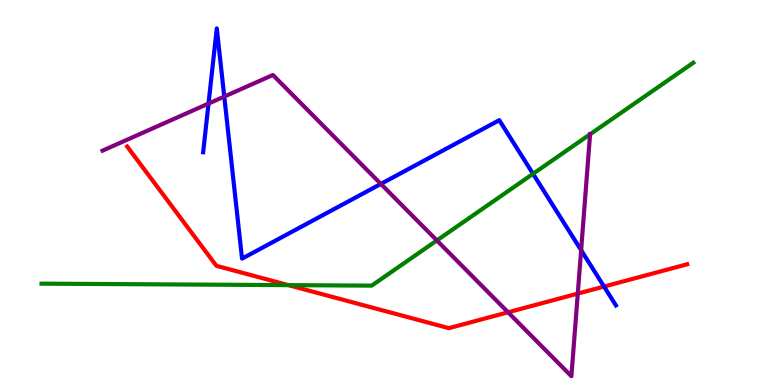[{'lines': ['blue', 'red'], 'intersections': [{'x': 7.79, 'y': 2.56}]}, {'lines': ['green', 'red'], 'intersections': [{'x': 3.72, 'y': 2.59}]}, {'lines': ['purple', 'red'], 'intersections': [{'x': 6.56, 'y': 1.89}, {'x': 7.46, 'y': 2.37}]}, {'lines': ['blue', 'green'], 'intersections': [{'x': 6.88, 'y': 5.49}]}, {'lines': ['blue', 'purple'], 'intersections': [{'x': 2.69, 'y': 7.31}, {'x': 2.89, 'y': 7.49}, {'x': 4.91, 'y': 5.22}, {'x': 7.5, 'y': 3.5}]}, {'lines': ['green', 'purple'], 'intersections': [{'x': 5.64, 'y': 3.75}, {'x': 7.61, 'y': 6.51}]}]